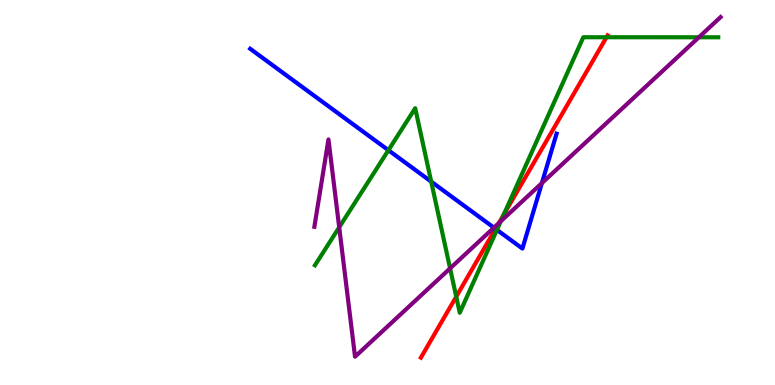[{'lines': ['blue', 'red'], 'intersections': [{'x': 6.39, 'y': 4.06}]}, {'lines': ['green', 'red'], 'intersections': [{'x': 5.89, 'y': 2.3}, {'x': 6.5, 'y': 4.43}, {'x': 7.83, 'y': 9.03}]}, {'lines': ['purple', 'red'], 'intersections': [{'x': 6.44, 'y': 4.21}]}, {'lines': ['blue', 'green'], 'intersections': [{'x': 5.01, 'y': 6.1}, {'x': 5.56, 'y': 5.28}, {'x': 6.41, 'y': 4.03}]}, {'lines': ['blue', 'purple'], 'intersections': [{'x': 6.37, 'y': 4.09}, {'x': 6.99, 'y': 5.24}]}, {'lines': ['green', 'purple'], 'intersections': [{'x': 4.38, 'y': 4.1}, {'x': 5.81, 'y': 3.03}, {'x': 6.46, 'y': 4.25}, {'x': 9.02, 'y': 9.03}]}]